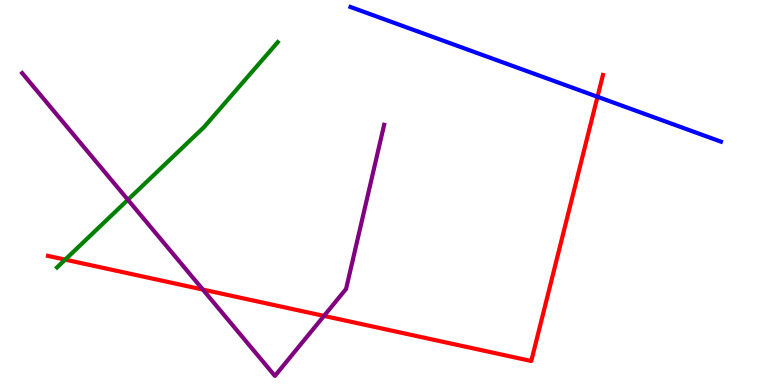[{'lines': ['blue', 'red'], 'intersections': [{'x': 7.71, 'y': 7.49}]}, {'lines': ['green', 'red'], 'intersections': [{'x': 0.841, 'y': 3.26}]}, {'lines': ['purple', 'red'], 'intersections': [{'x': 2.62, 'y': 2.48}, {'x': 4.18, 'y': 1.79}]}, {'lines': ['blue', 'green'], 'intersections': []}, {'lines': ['blue', 'purple'], 'intersections': []}, {'lines': ['green', 'purple'], 'intersections': [{'x': 1.65, 'y': 4.81}]}]